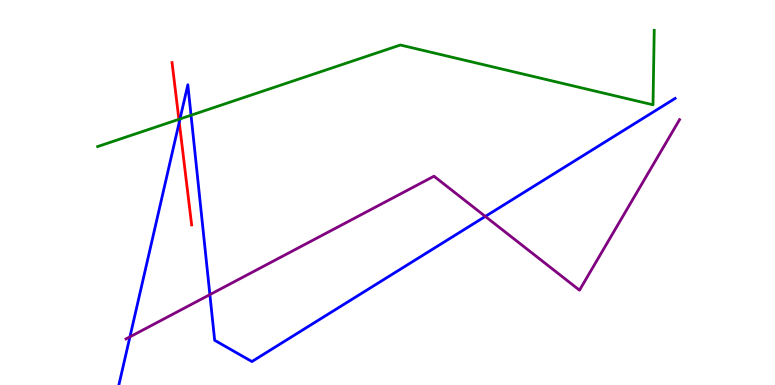[{'lines': ['blue', 'red'], 'intersections': [{'x': 2.31, 'y': 6.83}]}, {'lines': ['green', 'red'], 'intersections': [{'x': 2.31, 'y': 6.9}]}, {'lines': ['purple', 'red'], 'intersections': []}, {'lines': ['blue', 'green'], 'intersections': [{'x': 2.32, 'y': 6.91}, {'x': 2.47, 'y': 7.01}]}, {'lines': ['blue', 'purple'], 'intersections': [{'x': 1.68, 'y': 1.25}, {'x': 2.71, 'y': 2.35}, {'x': 6.26, 'y': 4.38}]}, {'lines': ['green', 'purple'], 'intersections': []}]